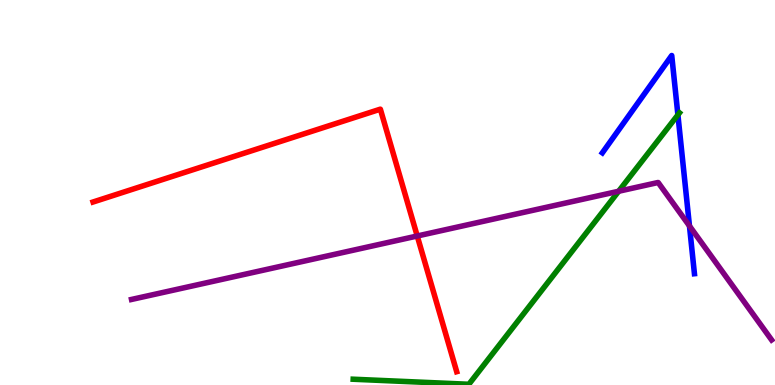[{'lines': ['blue', 'red'], 'intersections': []}, {'lines': ['green', 'red'], 'intersections': []}, {'lines': ['purple', 'red'], 'intersections': [{'x': 5.38, 'y': 3.87}]}, {'lines': ['blue', 'green'], 'intersections': [{'x': 8.75, 'y': 7.02}]}, {'lines': ['blue', 'purple'], 'intersections': [{'x': 8.9, 'y': 4.13}]}, {'lines': ['green', 'purple'], 'intersections': [{'x': 7.98, 'y': 5.03}]}]